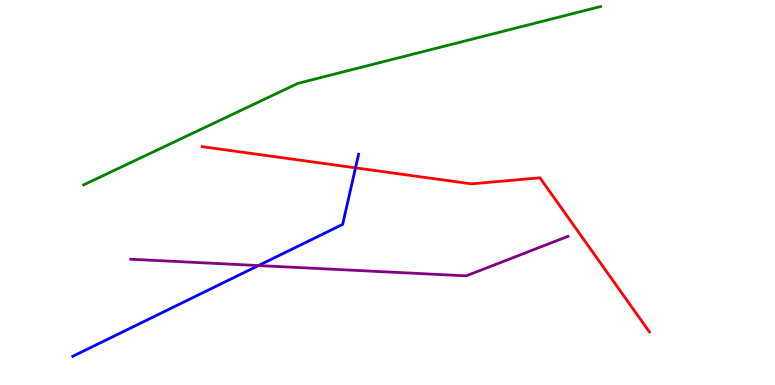[{'lines': ['blue', 'red'], 'intersections': [{'x': 4.59, 'y': 5.64}]}, {'lines': ['green', 'red'], 'intersections': []}, {'lines': ['purple', 'red'], 'intersections': []}, {'lines': ['blue', 'green'], 'intersections': []}, {'lines': ['blue', 'purple'], 'intersections': [{'x': 3.33, 'y': 3.1}]}, {'lines': ['green', 'purple'], 'intersections': []}]